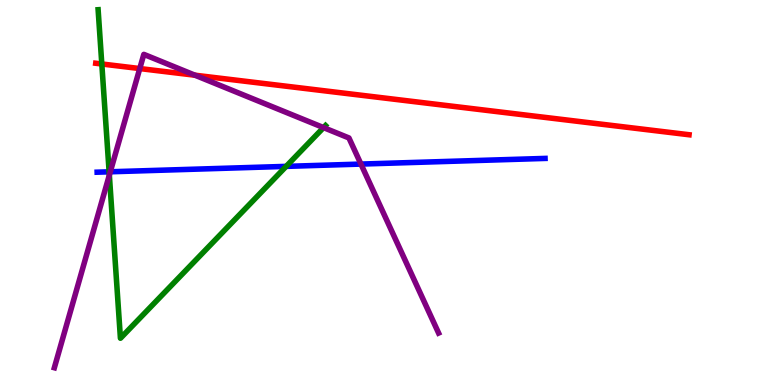[{'lines': ['blue', 'red'], 'intersections': []}, {'lines': ['green', 'red'], 'intersections': [{'x': 1.31, 'y': 8.34}]}, {'lines': ['purple', 'red'], 'intersections': [{'x': 1.8, 'y': 8.22}, {'x': 2.52, 'y': 8.05}]}, {'lines': ['blue', 'green'], 'intersections': [{'x': 1.41, 'y': 5.54}, {'x': 3.69, 'y': 5.68}]}, {'lines': ['blue', 'purple'], 'intersections': [{'x': 1.42, 'y': 5.54}, {'x': 4.66, 'y': 5.74}]}, {'lines': ['green', 'purple'], 'intersections': [{'x': 1.41, 'y': 5.45}, {'x': 4.17, 'y': 6.69}]}]